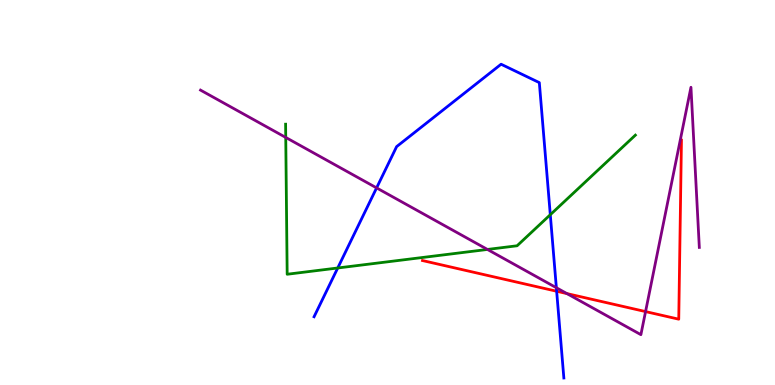[{'lines': ['blue', 'red'], 'intersections': [{'x': 7.18, 'y': 2.44}]}, {'lines': ['green', 'red'], 'intersections': []}, {'lines': ['purple', 'red'], 'intersections': [{'x': 7.32, 'y': 2.37}, {'x': 8.33, 'y': 1.91}]}, {'lines': ['blue', 'green'], 'intersections': [{'x': 4.36, 'y': 3.04}, {'x': 7.1, 'y': 4.42}]}, {'lines': ['blue', 'purple'], 'intersections': [{'x': 4.86, 'y': 5.12}, {'x': 7.18, 'y': 2.53}]}, {'lines': ['green', 'purple'], 'intersections': [{'x': 3.69, 'y': 6.43}, {'x': 6.29, 'y': 3.52}]}]